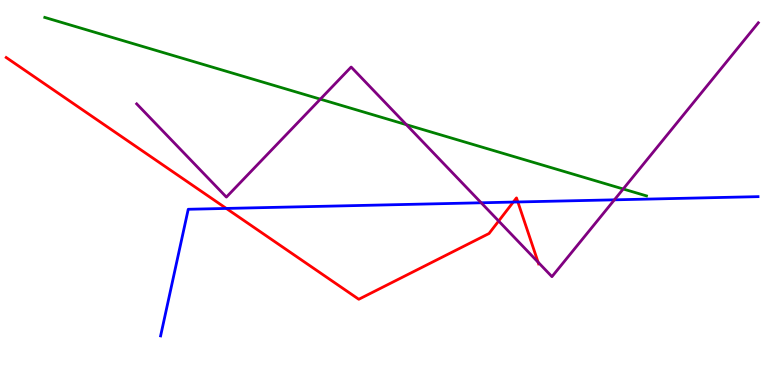[{'lines': ['blue', 'red'], 'intersections': [{'x': 2.92, 'y': 4.59}, {'x': 6.62, 'y': 4.75}, {'x': 6.68, 'y': 4.75}]}, {'lines': ['green', 'red'], 'intersections': []}, {'lines': ['purple', 'red'], 'intersections': [{'x': 6.43, 'y': 4.26}, {'x': 6.94, 'y': 3.19}]}, {'lines': ['blue', 'green'], 'intersections': []}, {'lines': ['blue', 'purple'], 'intersections': [{'x': 6.21, 'y': 4.73}, {'x': 7.93, 'y': 4.81}]}, {'lines': ['green', 'purple'], 'intersections': [{'x': 4.13, 'y': 7.42}, {'x': 5.24, 'y': 6.76}, {'x': 8.04, 'y': 5.09}]}]